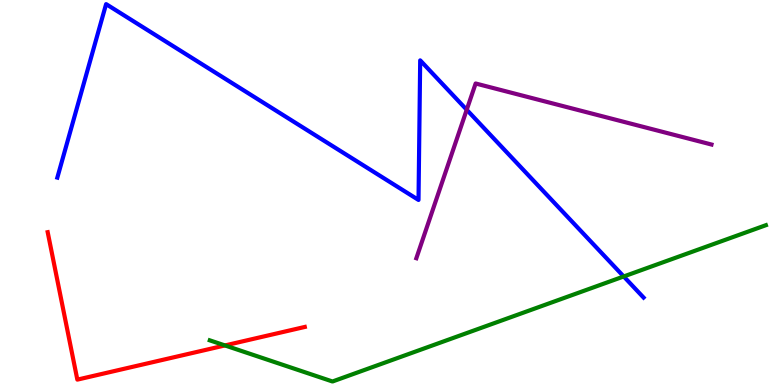[{'lines': ['blue', 'red'], 'intersections': []}, {'lines': ['green', 'red'], 'intersections': [{'x': 2.9, 'y': 1.03}]}, {'lines': ['purple', 'red'], 'intersections': []}, {'lines': ['blue', 'green'], 'intersections': [{'x': 8.05, 'y': 2.82}]}, {'lines': ['blue', 'purple'], 'intersections': [{'x': 6.02, 'y': 7.15}]}, {'lines': ['green', 'purple'], 'intersections': []}]